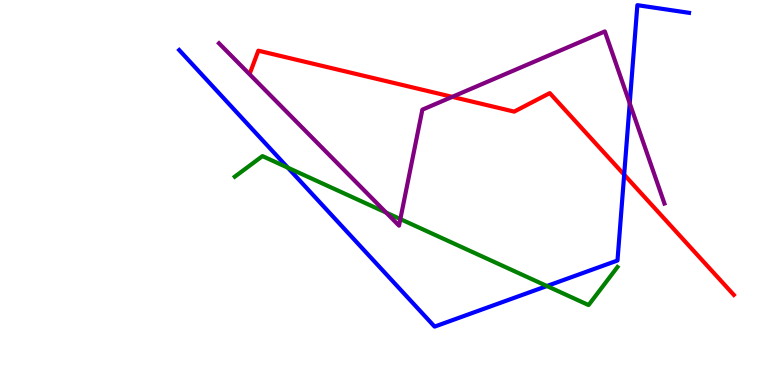[{'lines': ['blue', 'red'], 'intersections': [{'x': 8.05, 'y': 5.46}]}, {'lines': ['green', 'red'], 'intersections': []}, {'lines': ['purple', 'red'], 'intersections': [{'x': 5.84, 'y': 7.48}]}, {'lines': ['blue', 'green'], 'intersections': [{'x': 3.71, 'y': 5.64}, {'x': 7.06, 'y': 2.57}]}, {'lines': ['blue', 'purple'], 'intersections': [{'x': 8.13, 'y': 7.32}]}, {'lines': ['green', 'purple'], 'intersections': [{'x': 4.98, 'y': 4.48}, {'x': 5.17, 'y': 4.31}]}]